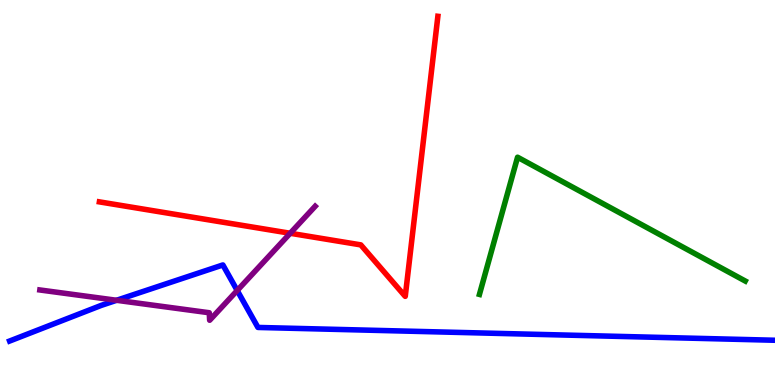[{'lines': ['blue', 'red'], 'intersections': []}, {'lines': ['green', 'red'], 'intersections': []}, {'lines': ['purple', 'red'], 'intersections': [{'x': 3.74, 'y': 3.94}]}, {'lines': ['blue', 'green'], 'intersections': []}, {'lines': ['blue', 'purple'], 'intersections': [{'x': 1.5, 'y': 2.2}, {'x': 3.06, 'y': 2.45}]}, {'lines': ['green', 'purple'], 'intersections': []}]